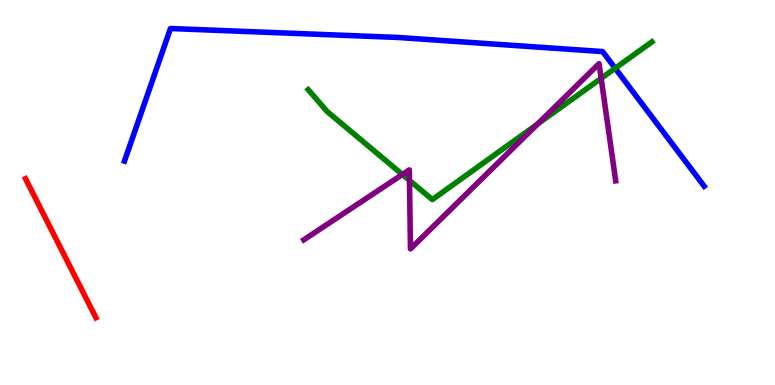[{'lines': ['blue', 'red'], 'intersections': []}, {'lines': ['green', 'red'], 'intersections': []}, {'lines': ['purple', 'red'], 'intersections': []}, {'lines': ['blue', 'green'], 'intersections': [{'x': 7.94, 'y': 8.23}]}, {'lines': ['blue', 'purple'], 'intersections': []}, {'lines': ['green', 'purple'], 'intersections': [{'x': 5.19, 'y': 5.47}, {'x': 5.28, 'y': 5.31}, {'x': 6.94, 'y': 6.78}, {'x': 7.76, 'y': 7.97}]}]